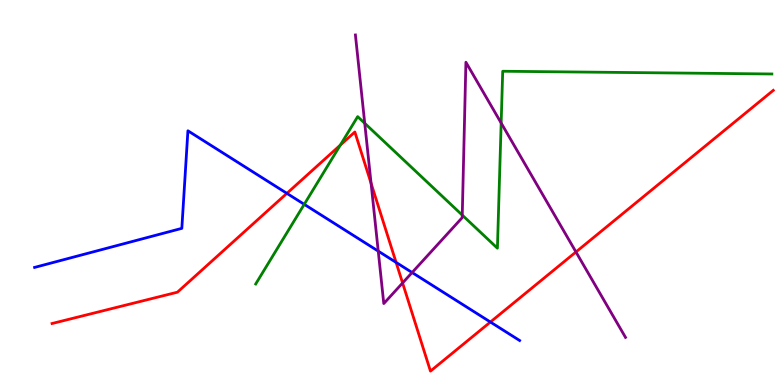[{'lines': ['blue', 'red'], 'intersections': [{'x': 3.7, 'y': 4.98}, {'x': 5.11, 'y': 3.18}, {'x': 6.33, 'y': 1.64}]}, {'lines': ['green', 'red'], 'intersections': [{'x': 4.39, 'y': 6.23}]}, {'lines': ['purple', 'red'], 'intersections': [{'x': 4.79, 'y': 5.24}, {'x': 5.19, 'y': 2.65}, {'x': 7.43, 'y': 3.46}]}, {'lines': ['blue', 'green'], 'intersections': [{'x': 3.93, 'y': 4.69}]}, {'lines': ['blue', 'purple'], 'intersections': [{'x': 4.88, 'y': 3.48}, {'x': 5.32, 'y': 2.92}]}, {'lines': ['green', 'purple'], 'intersections': [{'x': 4.71, 'y': 6.8}, {'x': 5.96, 'y': 4.41}, {'x': 6.47, 'y': 6.8}]}]